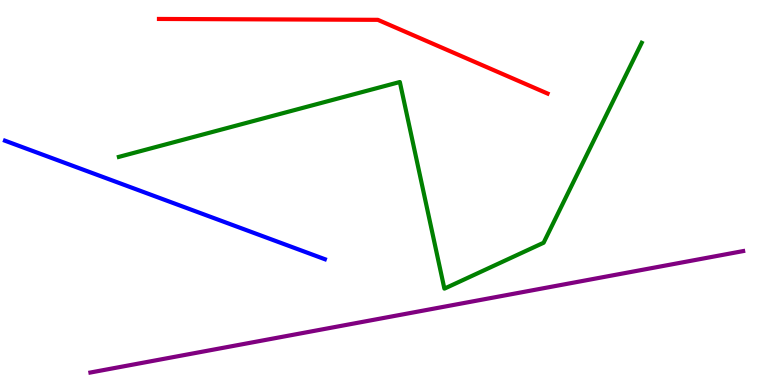[{'lines': ['blue', 'red'], 'intersections': []}, {'lines': ['green', 'red'], 'intersections': []}, {'lines': ['purple', 'red'], 'intersections': []}, {'lines': ['blue', 'green'], 'intersections': []}, {'lines': ['blue', 'purple'], 'intersections': []}, {'lines': ['green', 'purple'], 'intersections': []}]